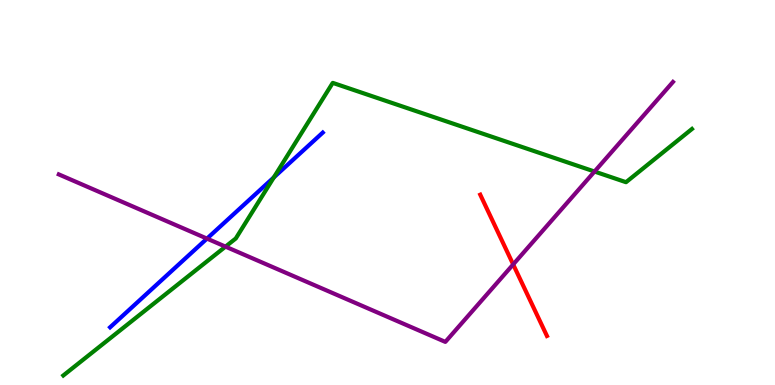[{'lines': ['blue', 'red'], 'intersections': []}, {'lines': ['green', 'red'], 'intersections': []}, {'lines': ['purple', 'red'], 'intersections': [{'x': 6.62, 'y': 3.13}]}, {'lines': ['blue', 'green'], 'intersections': [{'x': 3.53, 'y': 5.39}]}, {'lines': ['blue', 'purple'], 'intersections': [{'x': 2.67, 'y': 3.8}]}, {'lines': ['green', 'purple'], 'intersections': [{'x': 2.91, 'y': 3.59}, {'x': 7.67, 'y': 5.54}]}]